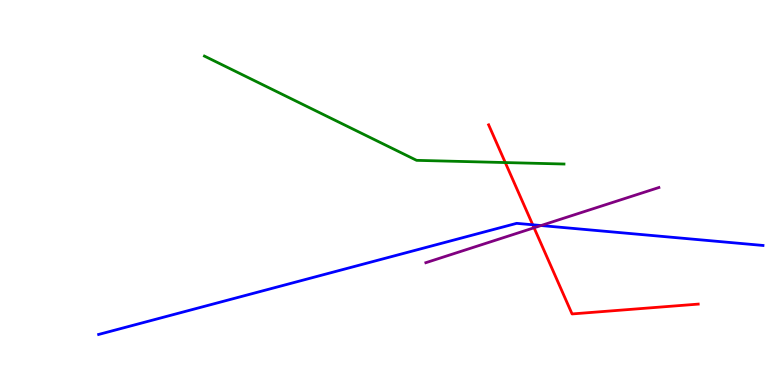[{'lines': ['blue', 'red'], 'intersections': [{'x': 6.87, 'y': 4.16}]}, {'lines': ['green', 'red'], 'intersections': [{'x': 6.52, 'y': 5.78}]}, {'lines': ['purple', 'red'], 'intersections': [{'x': 6.89, 'y': 4.08}]}, {'lines': ['blue', 'green'], 'intersections': []}, {'lines': ['blue', 'purple'], 'intersections': [{'x': 6.98, 'y': 4.14}]}, {'lines': ['green', 'purple'], 'intersections': []}]